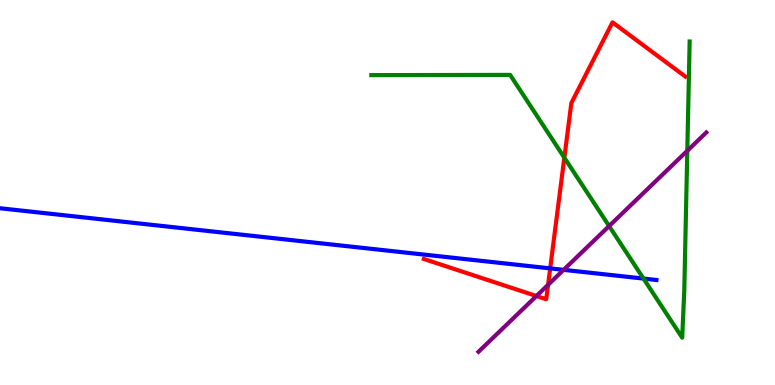[{'lines': ['blue', 'red'], 'intersections': [{'x': 7.1, 'y': 3.03}]}, {'lines': ['green', 'red'], 'intersections': [{'x': 7.28, 'y': 5.9}]}, {'lines': ['purple', 'red'], 'intersections': [{'x': 6.92, 'y': 2.31}, {'x': 7.07, 'y': 2.6}]}, {'lines': ['blue', 'green'], 'intersections': [{'x': 8.3, 'y': 2.76}]}, {'lines': ['blue', 'purple'], 'intersections': [{'x': 7.27, 'y': 2.99}]}, {'lines': ['green', 'purple'], 'intersections': [{'x': 7.86, 'y': 4.13}, {'x': 8.87, 'y': 6.08}]}]